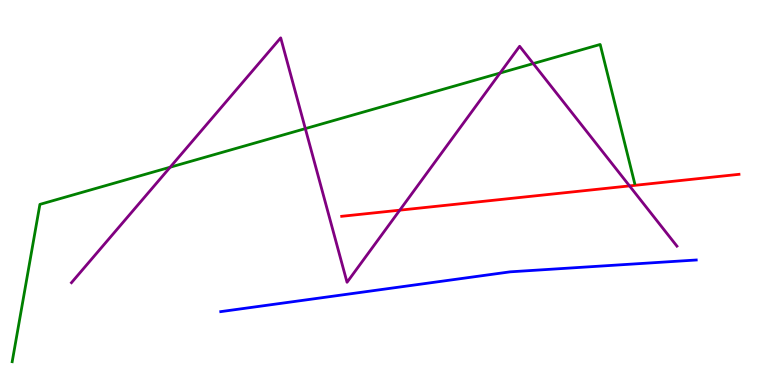[{'lines': ['blue', 'red'], 'intersections': []}, {'lines': ['green', 'red'], 'intersections': []}, {'lines': ['purple', 'red'], 'intersections': [{'x': 5.16, 'y': 4.54}, {'x': 8.12, 'y': 5.17}]}, {'lines': ['blue', 'green'], 'intersections': []}, {'lines': ['blue', 'purple'], 'intersections': []}, {'lines': ['green', 'purple'], 'intersections': [{'x': 2.2, 'y': 5.66}, {'x': 3.94, 'y': 6.66}, {'x': 6.45, 'y': 8.1}, {'x': 6.88, 'y': 8.35}]}]